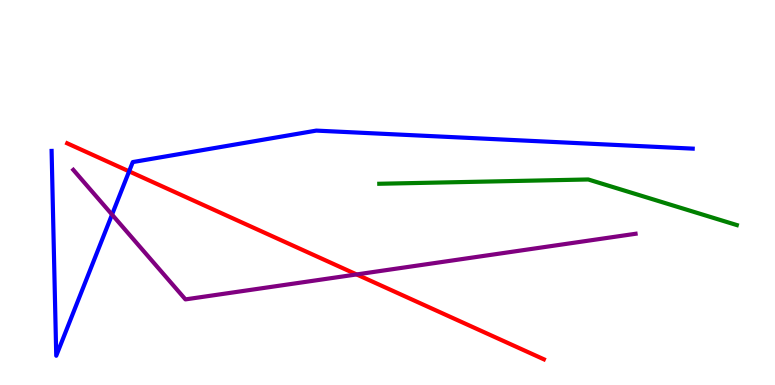[{'lines': ['blue', 'red'], 'intersections': [{'x': 1.67, 'y': 5.55}]}, {'lines': ['green', 'red'], 'intersections': []}, {'lines': ['purple', 'red'], 'intersections': [{'x': 4.6, 'y': 2.87}]}, {'lines': ['blue', 'green'], 'intersections': []}, {'lines': ['blue', 'purple'], 'intersections': [{'x': 1.45, 'y': 4.43}]}, {'lines': ['green', 'purple'], 'intersections': []}]